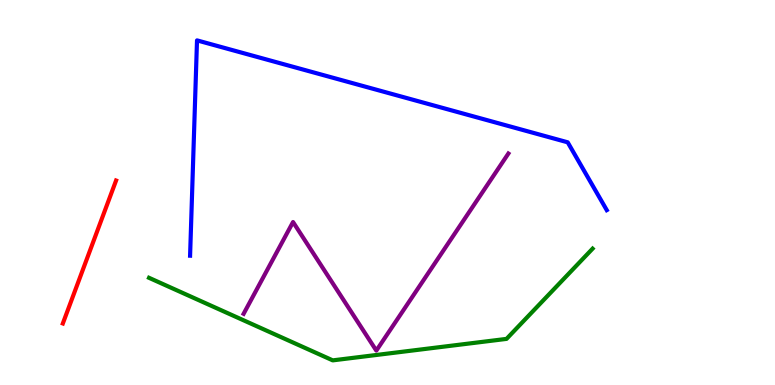[{'lines': ['blue', 'red'], 'intersections': []}, {'lines': ['green', 'red'], 'intersections': []}, {'lines': ['purple', 'red'], 'intersections': []}, {'lines': ['blue', 'green'], 'intersections': []}, {'lines': ['blue', 'purple'], 'intersections': []}, {'lines': ['green', 'purple'], 'intersections': []}]